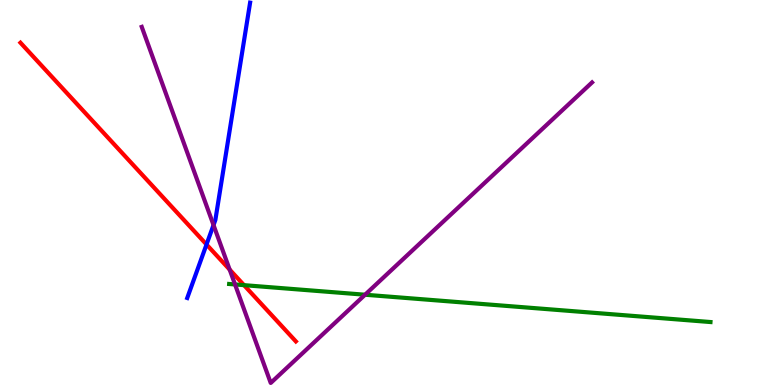[{'lines': ['blue', 'red'], 'intersections': [{'x': 2.66, 'y': 3.65}]}, {'lines': ['green', 'red'], 'intersections': [{'x': 3.15, 'y': 2.59}]}, {'lines': ['purple', 'red'], 'intersections': [{'x': 2.96, 'y': 3.0}]}, {'lines': ['blue', 'green'], 'intersections': []}, {'lines': ['blue', 'purple'], 'intersections': [{'x': 2.76, 'y': 4.15}]}, {'lines': ['green', 'purple'], 'intersections': [{'x': 3.03, 'y': 2.61}, {'x': 4.71, 'y': 2.34}]}]